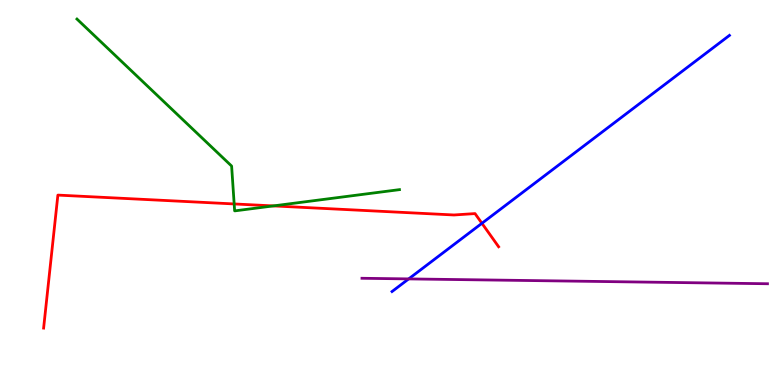[{'lines': ['blue', 'red'], 'intersections': [{'x': 6.22, 'y': 4.2}]}, {'lines': ['green', 'red'], 'intersections': [{'x': 3.02, 'y': 4.7}, {'x': 3.53, 'y': 4.65}]}, {'lines': ['purple', 'red'], 'intersections': []}, {'lines': ['blue', 'green'], 'intersections': []}, {'lines': ['blue', 'purple'], 'intersections': [{'x': 5.27, 'y': 2.76}]}, {'lines': ['green', 'purple'], 'intersections': []}]